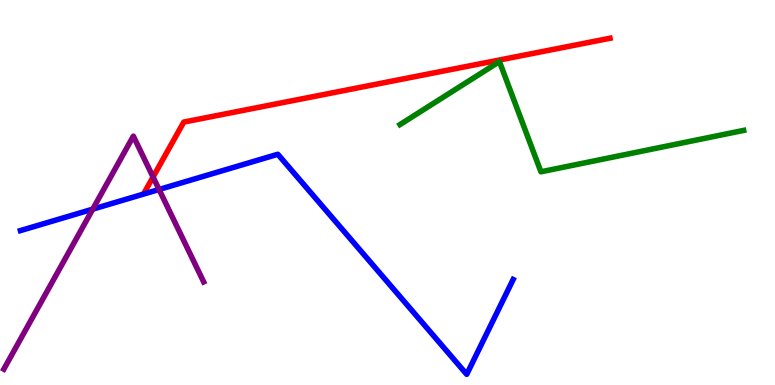[{'lines': ['blue', 'red'], 'intersections': []}, {'lines': ['green', 'red'], 'intersections': []}, {'lines': ['purple', 'red'], 'intersections': [{'x': 1.97, 'y': 5.4}]}, {'lines': ['blue', 'green'], 'intersections': []}, {'lines': ['blue', 'purple'], 'intersections': [{'x': 1.2, 'y': 4.57}, {'x': 2.05, 'y': 5.08}]}, {'lines': ['green', 'purple'], 'intersections': []}]